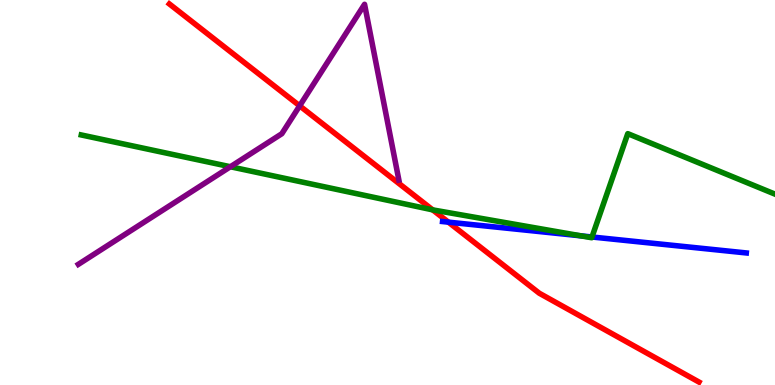[{'lines': ['blue', 'red'], 'intersections': [{'x': 5.79, 'y': 4.23}]}, {'lines': ['green', 'red'], 'intersections': [{'x': 5.58, 'y': 4.55}]}, {'lines': ['purple', 'red'], 'intersections': [{'x': 3.87, 'y': 7.25}]}, {'lines': ['blue', 'green'], 'intersections': [{'x': 7.5, 'y': 3.87}, {'x': 7.64, 'y': 3.84}]}, {'lines': ['blue', 'purple'], 'intersections': []}, {'lines': ['green', 'purple'], 'intersections': [{'x': 2.97, 'y': 5.67}]}]